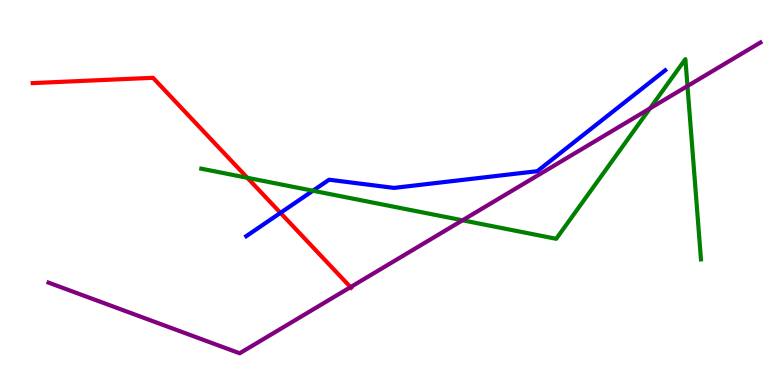[{'lines': ['blue', 'red'], 'intersections': [{'x': 3.62, 'y': 4.47}]}, {'lines': ['green', 'red'], 'intersections': [{'x': 3.19, 'y': 5.38}]}, {'lines': ['purple', 'red'], 'intersections': [{'x': 4.52, 'y': 2.54}]}, {'lines': ['blue', 'green'], 'intersections': [{'x': 4.04, 'y': 5.05}]}, {'lines': ['blue', 'purple'], 'intersections': []}, {'lines': ['green', 'purple'], 'intersections': [{'x': 5.97, 'y': 4.28}, {'x': 8.39, 'y': 7.18}, {'x': 8.87, 'y': 7.77}]}]